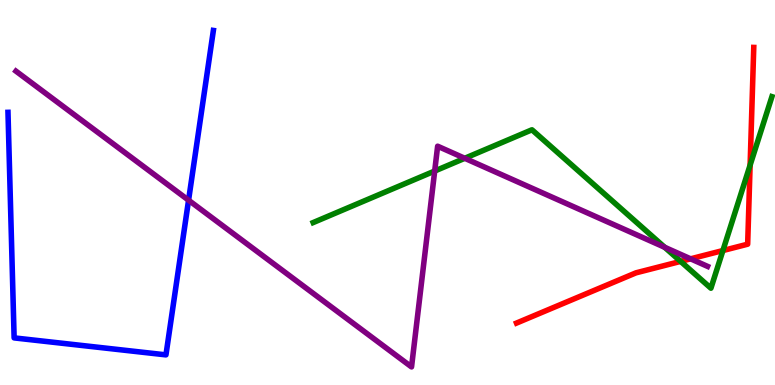[{'lines': ['blue', 'red'], 'intersections': []}, {'lines': ['green', 'red'], 'intersections': [{'x': 8.78, 'y': 3.21}, {'x': 9.33, 'y': 3.49}, {'x': 9.68, 'y': 5.71}]}, {'lines': ['purple', 'red'], 'intersections': [{'x': 8.91, 'y': 3.28}]}, {'lines': ['blue', 'green'], 'intersections': []}, {'lines': ['blue', 'purple'], 'intersections': [{'x': 2.43, 'y': 4.8}]}, {'lines': ['green', 'purple'], 'intersections': [{'x': 5.61, 'y': 5.56}, {'x': 6.0, 'y': 5.89}, {'x': 8.58, 'y': 3.58}]}]